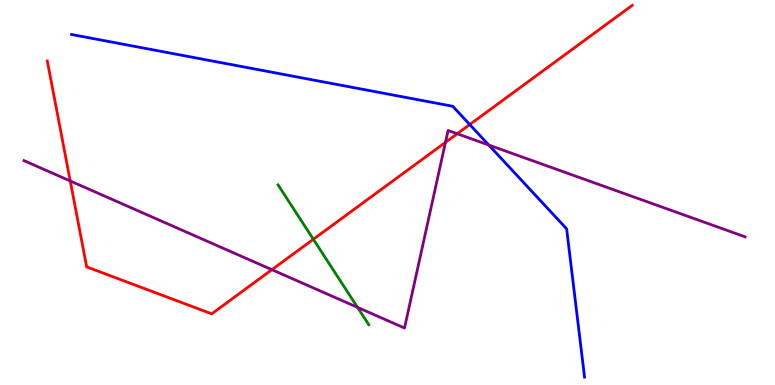[{'lines': ['blue', 'red'], 'intersections': [{'x': 6.06, 'y': 6.77}]}, {'lines': ['green', 'red'], 'intersections': [{'x': 4.04, 'y': 3.79}]}, {'lines': ['purple', 'red'], 'intersections': [{'x': 0.906, 'y': 5.3}, {'x': 3.51, 'y': 3.0}, {'x': 5.75, 'y': 6.3}, {'x': 5.9, 'y': 6.53}]}, {'lines': ['blue', 'green'], 'intersections': []}, {'lines': ['blue', 'purple'], 'intersections': [{'x': 6.31, 'y': 6.23}]}, {'lines': ['green', 'purple'], 'intersections': [{'x': 4.61, 'y': 2.02}]}]